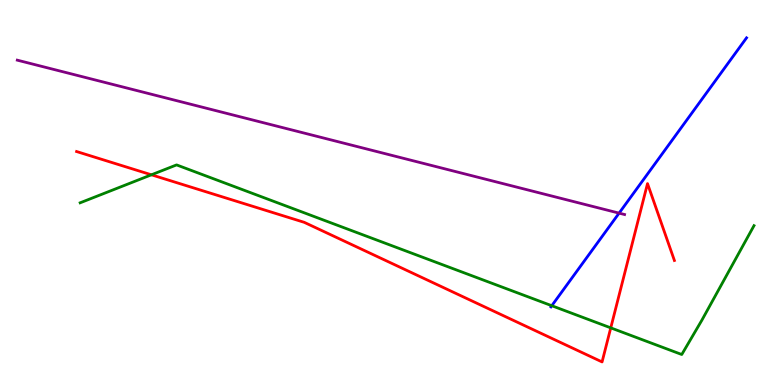[{'lines': ['blue', 'red'], 'intersections': []}, {'lines': ['green', 'red'], 'intersections': [{'x': 1.95, 'y': 5.46}, {'x': 7.88, 'y': 1.48}]}, {'lines': ['purple', 'red'], 'intersections': []}, {'lines': ['blue', 'green'], 'intersections': [{'x': 7.12, 'y': 2.06}]}, {'lines': ['blue', 'purple'], 'intersections': [{'x': 7.99, 'y': 4.46}]}, {'lines': ['green', 'purple'], 'intersections': []}]